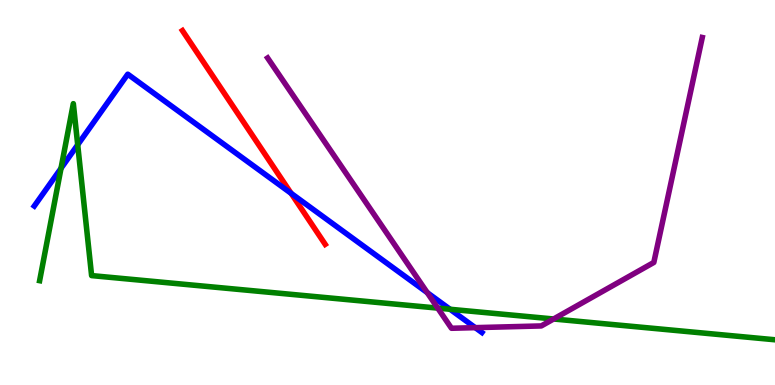[{'lines': ['blue', 'red'], 'intersections': [{'x': 3.76, 'y': 4.98}]}, {'lines': ['green', 'red'], 'intersections': []}, {'lines': ['purple', 'red'], 'intersections': []}, {'lines': ['blue', 'green'], 'intersections': [{'x': 0.787, 'y': 5.63}, {'x': 1.0, 'y': 6.24}, {'x': 5.81, 'y': 1.97}]}, {'lines': ['blue', 'purple'], 'intersections': [{'x': 5.51, 'y': 2.4}, {'x': 6.13, 'y': 1.49}]}, {'lines': ['green', 'purple'], 'intersections': [{'x': 5.65, 'y': 2.0}, {'x': 7.14, 'y': 1.71}]}]